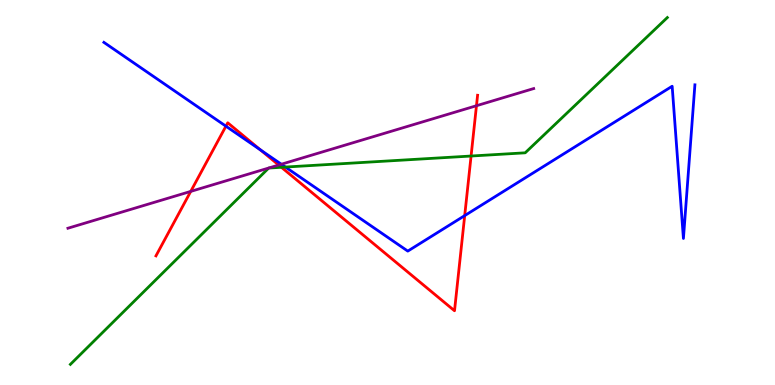[{'lines': ['blue', 'red'], 'intersections': [{'x': 2.92, 'y': 6.72}, {'x': 3.36, 'y': 6.11}, {'x': 6.0, 'y': 4.4}]}, {'lines': ['green', 'red'], 'intersections': [{'x': 3.63, 'y': 5.65}, {'x': 6.08, 'y': 5.95}]}, {'lines': ['purple', 'red'], 'intersections': [{'x': 2.46, 'y': 5.03}, {'x': 3.6, 'y': 5.71}, {'x': 6.15, 'y': 7.25}]}, {'lines': ['blue', 'green'], 'intersections': [{'x': 3.68, 'y': 5.66}]}, {'lines': ['blue', 'purple'], 'intersections': [{'x': 3.63, 'y': 5.73}]}, {'lines': ['green', 'purple'], 'intersections': []}]